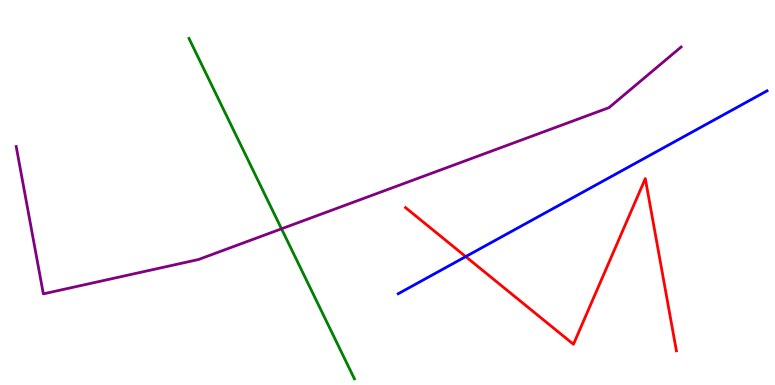[{'lines': ['blue', 'red'], 'intersections': [{'x': 6.01, 'y': 3.33}]}, {'lines': ['green', 'red'], 'intersections': []}, {'lines': ['purple', 'red'], 'intersections': []}, {'lines': ['blue', 'green'], 'intersections': []}, {'lines': ['blue', 'purple'], 'intersections': []}, {'lines': ['green', 'purple'], 'intersections': [{'x': 3.63, 'y': 4.06}]}]